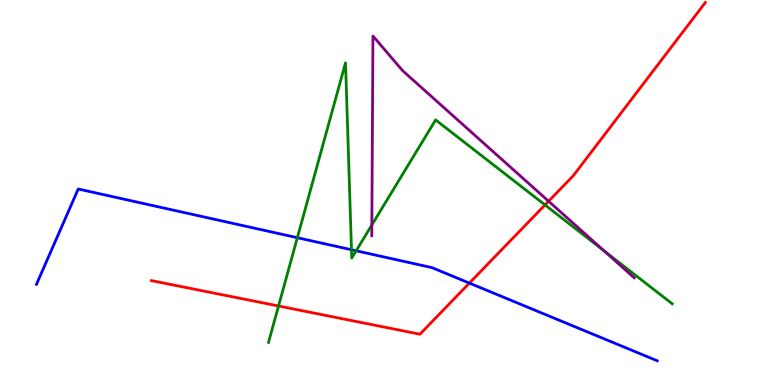[{'lines': ['blue', 'red'], 'intersections': [{'x': 6.06, 'y': 2.65}]}, {'lines': ['green', 'red'], 'intersections': [{'x': 3.59, 'y': 2.05}, {'x': 7.03, 'y': 4.68}]}, {'lines': ['purple', 'red'], 'intersections': [{'x': 7.08, 'y': 4.77}]}, {'lines': ['blue', 'green'], 'intersections': [{'x': 3.84, 'y': 3.83}, {'x': 4.54, 'y': 3.51}, {'x': 4.6, 'y': 3.49}]}, {'lines': ['blue', 'purple'], 'intersections': []}, {'lines': ['green', 'purple'], 'intersections': [{'x': 4.8, 'y': 4.16}, {'x': 7.79, 'y': 3.49}]}]